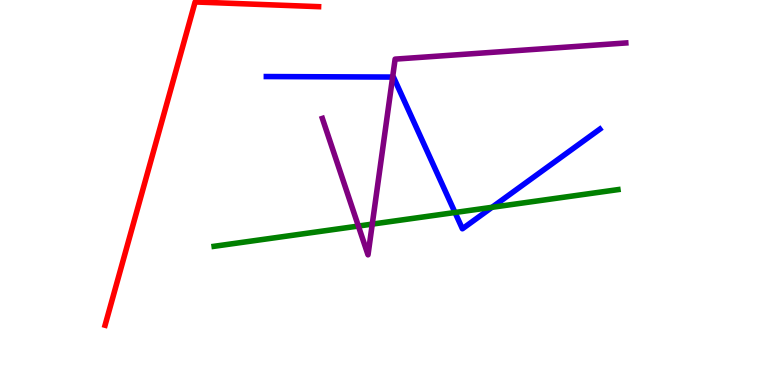[{'lines': ['blue', 'red'], 'intersections': []}, {'lines': ['green', 'red'], 'intersections': []}, {'lines': ['purple', 'red'], 'intersections': []}, {'lines': ['blue', 'green'], 'intersections': [{'x': 5.87, 'y': 4.48}, {'x': 6.35, 'y': 4.62}]}, {'lines': ['blue', 'purple'], 'intersections': [{'x': 5.07, 'y': 8.0}]}, {'lines': ['green', 'purple'], 'intersections': [{'x': 4.62, 'y': 4.13}, {'x': 4.8, 'y': 4.18}]}]